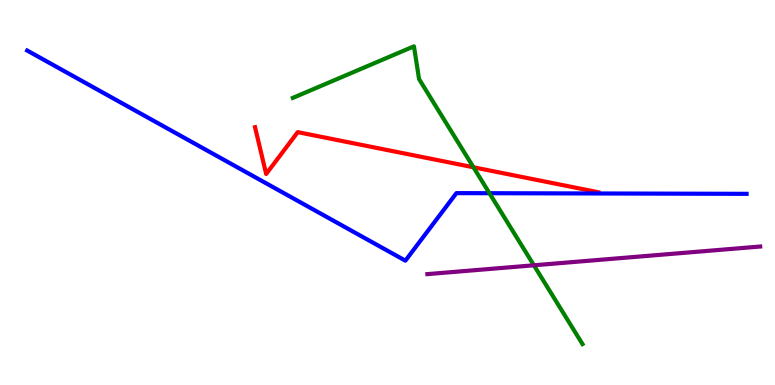[{'lines': ['blue', 'red'], 'intersections': []}, {'lines': ['green', 'red'], 'intersections': [{'x': 6.11, 'y': 5.66}]}, {'lines': ['purple', 'red'], 'intersections': []}, {'lines': ['blue', 'green'], 'intersections': [{'x': 6.32, 'y': 4.98}]}, {'lines': ['blue', 'purple'], 'intersections': []}, {'lines': ['green', 'purple'], 'intersections': [{'x': 6.89, 'y': 3.11}]}]